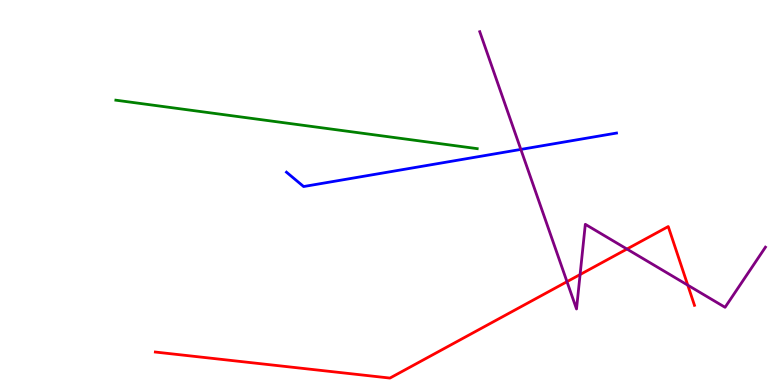[{'lines': ['blue', 'red'], 'intersections': []}, {'lines': ['green', 'red'], 'intersections': []}, {'lines': ['purple', 'red'], 'intersections': [{'x': 7.32, 'y': 2.68}, {'x': 7.49, 'y': 2.87}, {'x': 8.09, 'y': 3.53}, {'x': 8.87, 'y': 2.59}]}, {'lines': ['blue', 'green'], 'intersections': []}, {'lines': ['blue', 'purple'], 'intersections': [{'x': 6.72, 'y': 6.12}]}, {'lines': ['green', 'purple'], 'intersections': []}]